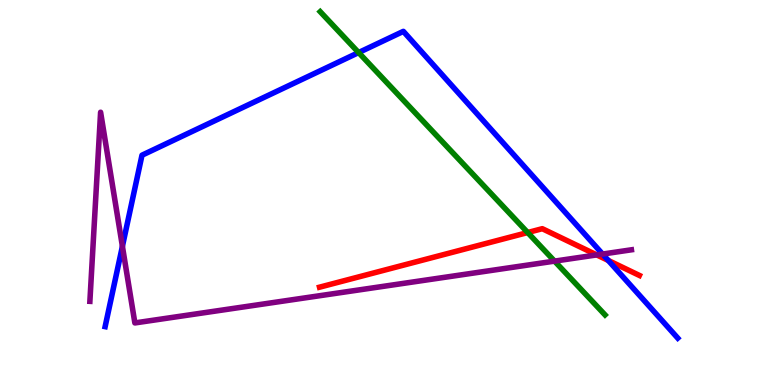[{'lines': ['blue', 'red'], 'intersections': [{'x': 7.85, 'y': 3.23}]}, {'lines': ['green', 'red'], 'intersections': [{'x': 6.81, 'y': 3.96}]}, {'lines': ['purple', 'red'], 'intersections': [{'x': 7.7, 'y': 3.38}]}, {'lines': ['blue', 'green'], 'intersections': [{'x': 4.63, 'y': 8.63}]}, {'lines': ['blue', 'purple'], 'intersections': [{'x': 1.58, 'y': 3.6}, {'x': 7.78, 'y': 3.4}]}, {'lines': ['green', 'purple'], 'intersections': [{'x': 7.16, 'y': 3.22}]}]